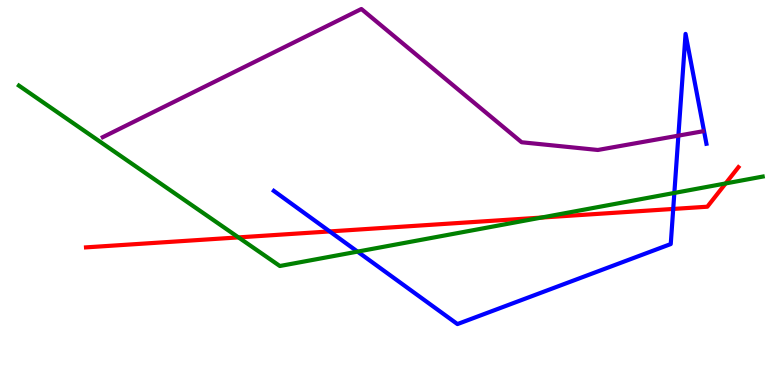[{'lines': ['blue', 'red'], 'intersections': [{'x': 4.25, 'y': 3.99}, {'x': 8.69, 'y': 4.57}]}, {'lines': ['green', 'red'], 'intersections': [{'x': 3.08, 'y': 3.83}, {'x': 6.99, 'y': 4.35}, {'x': 9.36, 'y': 5.24}]}, {'lines': ['purple', 'red'], 'intersections': []}, {'lines': ['blue', 'green'], 'intersections': [{'x': 4.61, 'y': 3.46}, {'x': 8.7, 'y': 4.99}]}, {'lines': ['blue', 'purple'], 'intersections': [{'x': 8.75, 'y': 6.48}]}, {'lines': ['green', 'purple'], 'intersections': []}]